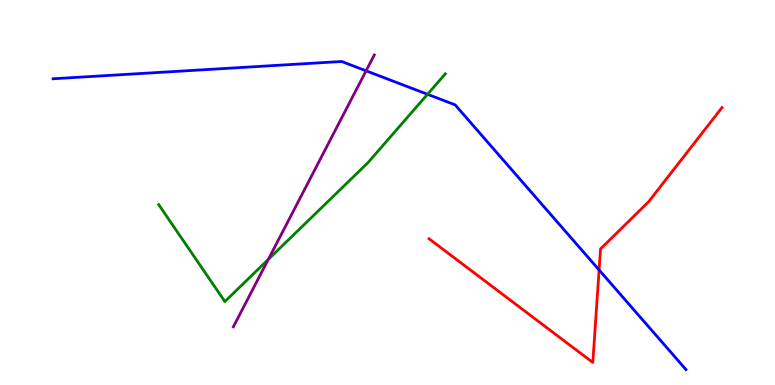[{'lines': ['blue', 'red'], 'intersections': [{'x': 7.73, 'y': 2.99}]}, {'lines': ['green', 'red'], 'intersections': []}, {'lines': ['purple', 'red'], 'intersections': []}, {'lines': ['blue', 'green'], 'intersections': [{'x': 5.52, 'y': 7.55}]}, {'lines': ['blue', 'purple'], 'intersections': [{'x': 4.72, 'y': 8.16}]}, {'lines': ['green', 'purple'], 'intersections': [{'x': 3.46, 'y': 3.26}]}]